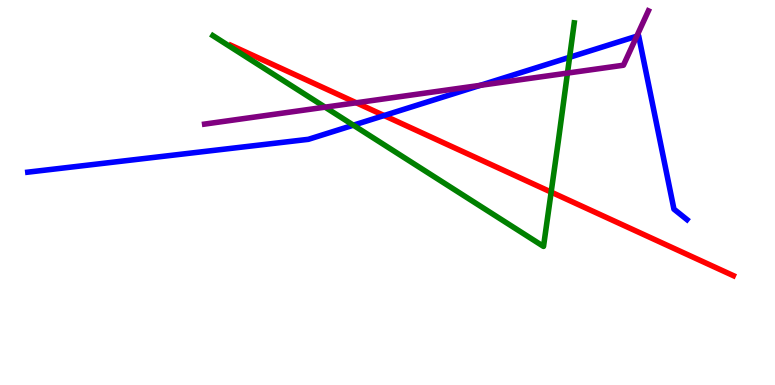[{'lines': ['blue', 'red'], 'intersections': [{'x': 4.96, 'y': 7.0}]}, {'lines': ['green', 'red'], 'intersections': [{'x': 7.11, 'y': 5.01}]}, {'lines': ['purple', 'red'], 'intersections': [{'x': 4.6, 'y': 7.33}]}, {'lines': ['blue', 'green'], 'intersections': [{'x': 4.56, 'y': 6.75}, {'x': 7.35, 'y': 8.51}]}, {'lines': ['blue', 'purple'], 'intersections': [{'x': 6.2, 'y': 7.78}, {'x': 8.22, 'y': 9.06}]}, {'lines': ['green', 'purple'], 'intersections': [{'x': 4.19, 'y': 7.22}, {'x': 7.32, 'y': 8.1}]}]